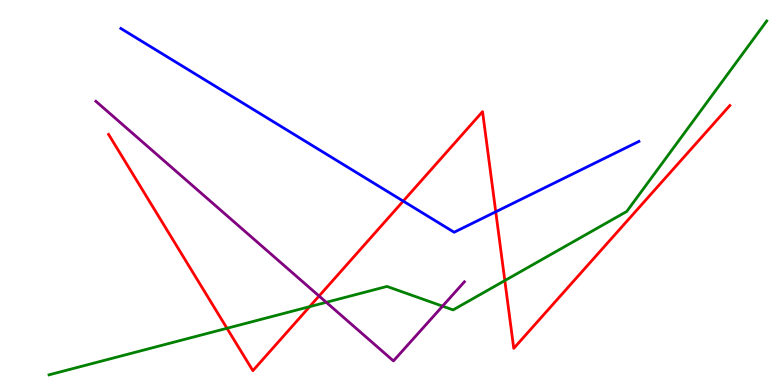[{'lines': ['blue', 'red'], 'intersections': [{'x': 5.2, 'y': 4.78}, {'x': 6.4, 'y': 4.5}]}, {'lines': ['green', 'red'], 'intersections': [{'x': 2.93, 'y': 1.47}, {'x': 4.0, 'y': 2.03}, {'x': 6.51, 'y': 2.71}]}, {'lines': ['purple', 'red'], 'intersections': [{'x': 4.12, 'y': 2.31}]}, {'lines': ['blue', 'green'], 'intersections': []}, {'lines': ['blue', 'purple'], 'intersections': []}, {'lines': ['green', 'purple'], 'intersections': [{'x': 4.21, 'y': 2.15}, {'x': 5.71, 'y': 2.05}]}]